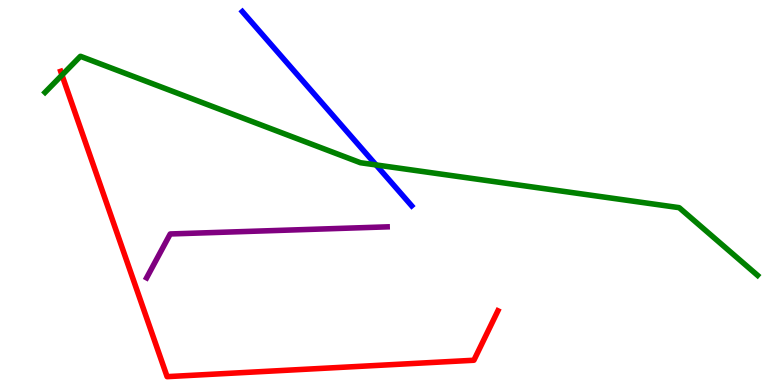[{'lines': ['blue', 'red'], 'intersections': []}, {'lines': ['green', 'red'], 'intersections': [{'x': 0.8, 'y': 8.05}]}, {'lines': ['purple', 'red'], 'intersections': []}, {'lines': ['blue', 'green'], 'intersections': [{'x': 4.85, 'y': 5.72}]}, {'lines': ['blue', 'purple'], 'intersections': []}, {'lines': ['green', 'purple'], 'intersections': []}]